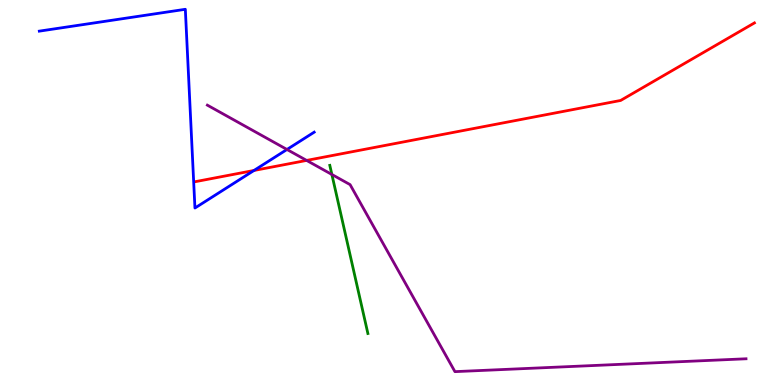[{'lines': ['blue', 'red'], 'intersections': [{'x': 3.28, 'y': 5.57}]}, {'lines': ['green', 'red'], 'intersections': []}, {'lines': ['purple', 'red'], 'intersections': [{'x': 3.96, 'y': 5.83}]}, {'lines': ['blue', 'green'], 'intersections': []}, {'lines': ['blue', 'purple'], 'intersections': [{'x': 3.7, 'y': 6.12}]}, {'lines': ['green', 'purple'], 'intersections': [{'x': 4.28, 'y': 5.47}]}]